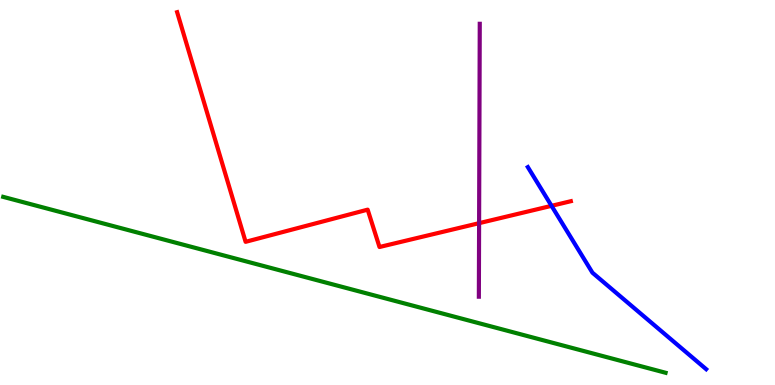[{'lines': ['blue', 'red'], 'intersections': [{'x': 7.12, 'y': 4.65}]}, {'lines': ['green', 'red'], 'intersections': []}, {'lines': ['purple', 'red'], 'intersections': [{'x': 6.18, 'y': 4.2}]}, {'lines': ['blue', 'green'], 'intersections': []}, {'lines': ['blue', 'purple'], 'intersections': []}, {'lines': ['green', 'purple'], 'intersections': []}]